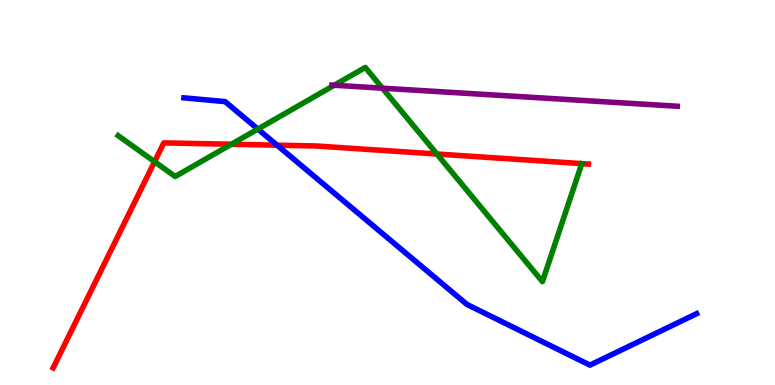[{'lines': ['blue', 'red'], 'intersections': [{'x': 3.58, 'y': 6.23}]}, {'lines': ['green', 'red'], 'intersections': [{'x': 1.99, 'y': 5.8}, {'x': 2.99, 'y': 6.25}, {'x': 5.64, 'y': 6.0}]}, {'lines': ['purple', 'red'], 'intersections': []}, {'lines': ['blue', 'green'], 'intersections': [{'x': 3.33, 'y': 6.65}]}, {'lines': ['blue', 'purple'], 'intersections': []}, {'lines': ['green', 'purple'], 'intersections': [{'x': 4.31, 'y': 7.79}, {'x': 4.93, 'y': 7.71}]}]